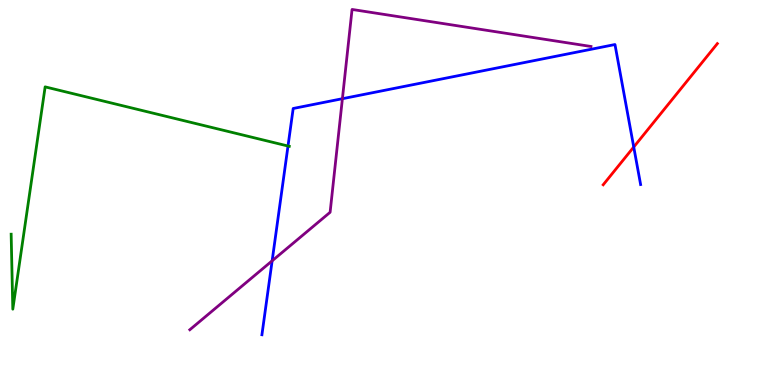[{'lines': ['blue', 'red'], 'intersections': [{'x': 8.18, 'y': 6.18}]}, {'lines': ['green', 'red'], 'intersections': []}, {'lines': ['purple', 'red'], 'intersections': []}, {'lines': ['blue', 'green'], 'intersections': [{'x': 3.72, 'y': 6.21}]}, {'lines': ['blue', 'purple'], 'intersections': [{'x': 3.51, 'y': 3.23}, {'x': 4.42, 'y': 7.44}]}, {'lines': ['green', 'purple'], 'intersections': []}]